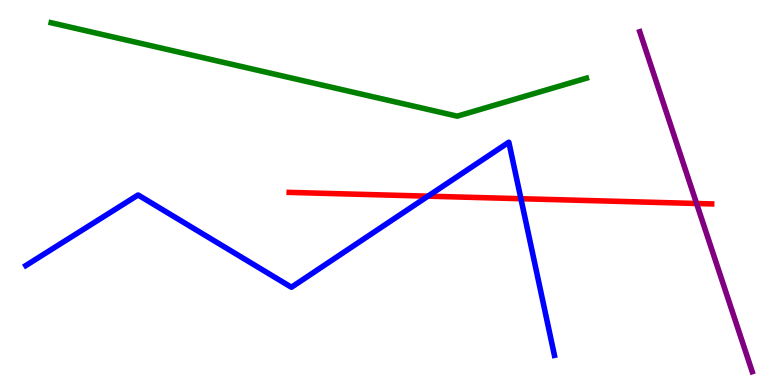[{'lines': ['blue', 'red'], 'intersections': [{'x': 5.52, 'y': 4.9}, {'x': 6.72, 'y': 4.84}]}, {'lines': ['green', 'red'], 'intersections': []}, {'lines': ['purple', 'red'], 'intersections': [{'x': 8.99, 'y': 4.71}]}, {'lines': ['blue', 'green'], 'intersections': []}, {'lines': ['blue', 'purple'], 'intersections': []}, {'lines': ['green', 'purple'], 'intersections': []}]